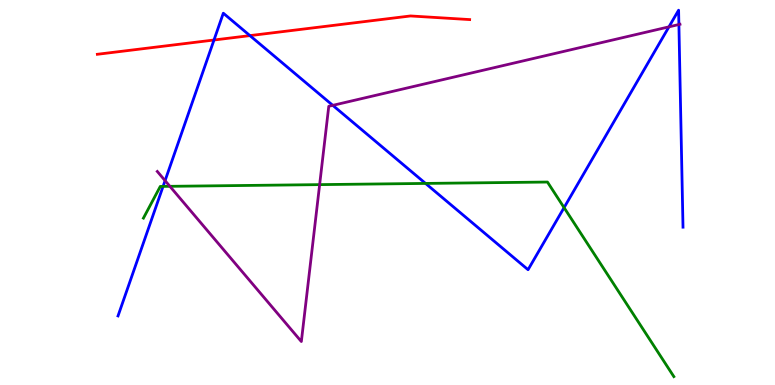[{'lines': ['blue', 'red'], 'intersections': [{'x': 2.76, 'y': 8.96}, {'x': 3.22, 'y': 9.08}]}, {'lines': ['green', 'red'], 'intersections': []}, {'lines': ['purple', 'red'], 'intersections': []}, {'lines': ['blue', 'green'], 'intersections': [{'x': 2.1, 'y': 5.16}, {'x': 5.49, 'y': 5.24}, {'x': 7.28, 'y': 4.61}]}, {'lines': ['blue', 'purple'], 'intersections': [{'x': 2.13, 'y': 5.31}, {'x': 4.29, 'y': 7.26}, {'x': 8.63, 'y': 9.3}, {'x': 8.76, 'y': 9.36}]}, {'lines': ['green', 'purple'], 'intersections': [{'x': 2.19, 'y': 5.16}, {'x': 4.12, 'y': 5.2}]}]